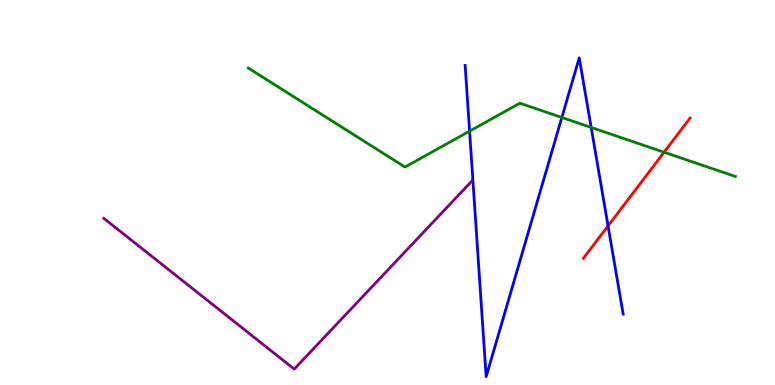[{'lines': ['blue', 'red'], 'intersections': [{'x': 7.85, 'y': 4.13}]}, {'lines': ['green', 'red'], 'intersections': [{'x': 8.57, 'y': 6.05}]}, {'lines': ['purple', 'red'], 'intersections': []}, {'lines': ['blue', 'green'], 'intersections': [{'x': 6.06, 'y': 6.59}, {'x': 7.25, 'y': 6.95}, {'x': 7.63, 'y': 6.69}]}, {'lines': ['blue', 'purple'], 'intersections': []}, {'lines': ['green', 'purple'], 'intersections': []}]